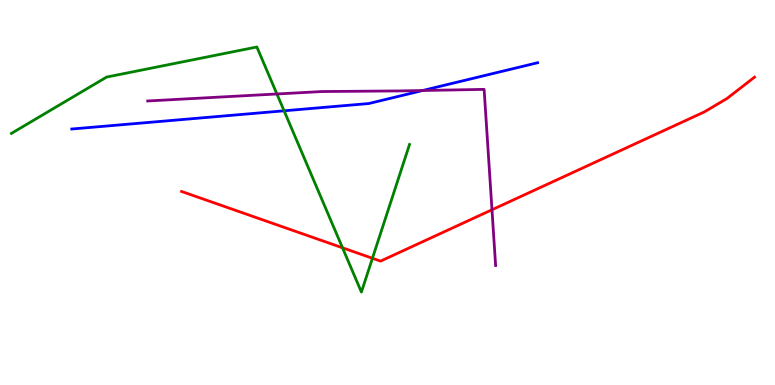[{'lines': ['blue', 'red'], 'intersections': []}, {'lines': ['green', 'red'], 'intersections': [{'x': 4.42, 'y': 3.56}, {'x': 4.81, 'y': 3.29}]}, {'lines': ['purple', 'red'], 'intersections': [{'x': 6.35, 'y': 4.55}]}, {'lines': ['blue', 'green'], 'intersections': [{'x': 3.67, 'y': 7.12}]}, {'lines': ['blue', 'purple'], 'intersections': [{'x': 5.45, 'y': 7.65}]}, {'lines': ['green', 'purple'], 'intersections': [{'x': 3.57, 'y': 7.56}]}]